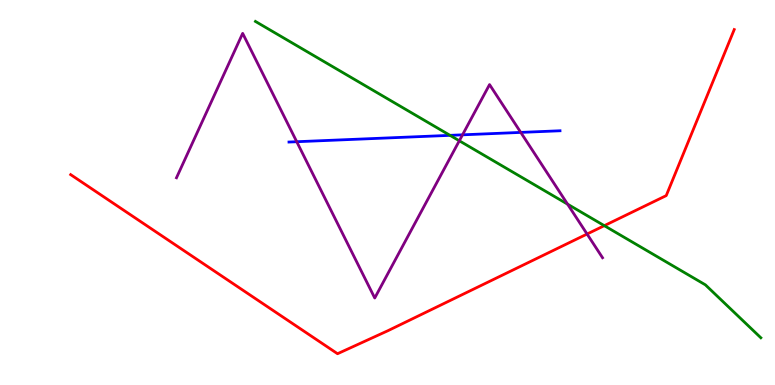[{'lines': ['blue', 'red'], 'intersections': []}, {'lines': ['green', 'red'], 'intersections': [{'x': 7.8, 'y': 4.14}]}, {'lines': ['purple', 'red'], 'intersections': [{'x': 7.58, 'y': 3.92}]}, {'lines': ['blue', 'green'], 'intersections': [{'x': 5.81, 'y': 6.48}]}, {'lines': ['blue', 'purple'], 'intersections': [{'x': 3.83, 'y': 6.32}, {'x': 5.97, 'y': 6.5}, {'x': 6.72, 'y': 6.56}]}, {'lines': ['green', 'purple'], 'intersections': [{'x': 5.93, 'y': 6.34}, {'x': 7.32, 'y': 4.7}]}]